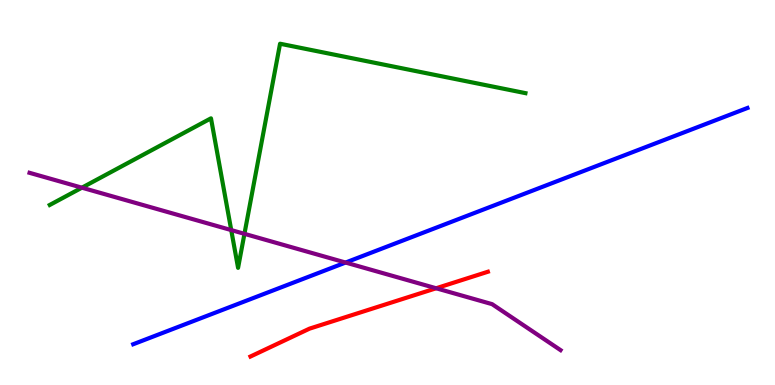[{'lines': ['blue', 'red'], 'intersections': []}, {'lines': ['green', 'red'], 'intersections': []}, {'lines': ['purple', 'red'], 'intersections': [{'x': 5.63, 'y': 2.51}]}, {'lines': ['blue', 'green'], 'intersections': []}, {'lines': ['blue', 'purple'], 'intersections': [{'x': 4.46, 'y': 3.18}]}, {'lines': ['green', 'purple'], 'intersections': [{'x': 1.06, 'y': 5.13}, {'x': 2.98, 'y': 4.02}, {'x': 3.15, 'y': 3.93}]}]